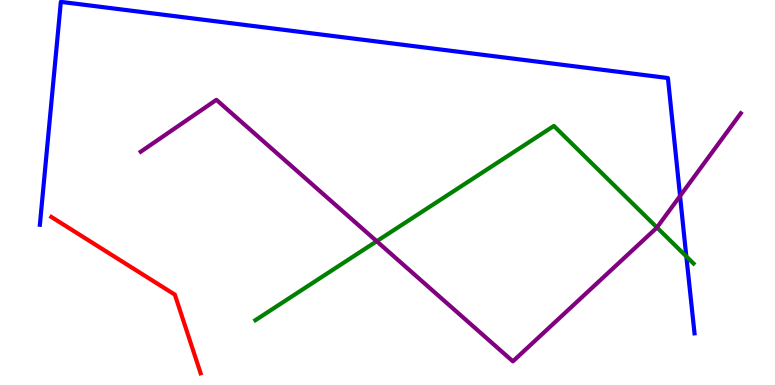[{'lines': ['blue', 'red'], 'intersections': []}, {'lines': ['green', 'red'], 'intersections': []}, {'lines': ['purple', 'red'], 'intersections': []}, {'lines': ['blue', 'green'], 'intersections': [{'x': 8.86, 'y': 3.34}]}, {'lines': ['blue', 'purple'], 'intersections': [{'x': 8.77, 'y': 4.91}]}, {'lines': ['green', 'purple'], 'intersections': [{'x': 4.86, 'y': 3.73}, {'x': 8.48, 'y': 4.09}]}]